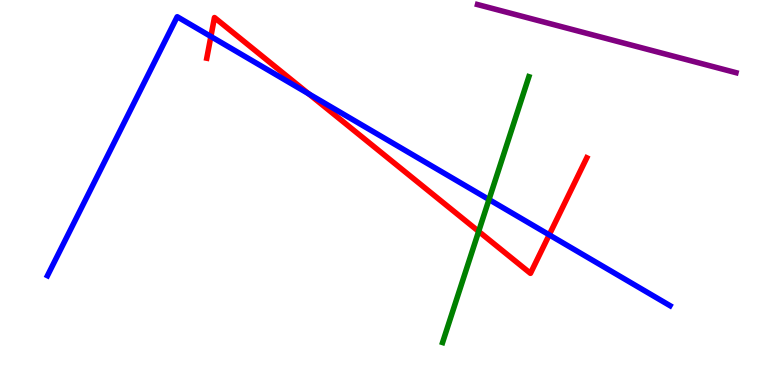[{'lines': ['blue', 'red'], 'intersections': [{'x': 2.72, 'y': 9.05}, {'x': 3.98, 'y': 7.56}, {'x': 7.09, 'y': 3.9}]}, {'lines': ['green', 'red'], 'intersections': [{'x': 6.18, 'y': 3.99}]}, {'lines': ['purple', 'red'], 'intersections': []}, {'lines': ['blue', 'green'], 'intersections': [{'x': 6.31, 'y': 4.82}]}, {'lines': ['blue', 'purple'], 'intersections': []}, {'lines': ['green', 'purple'], 'intersections': []}]